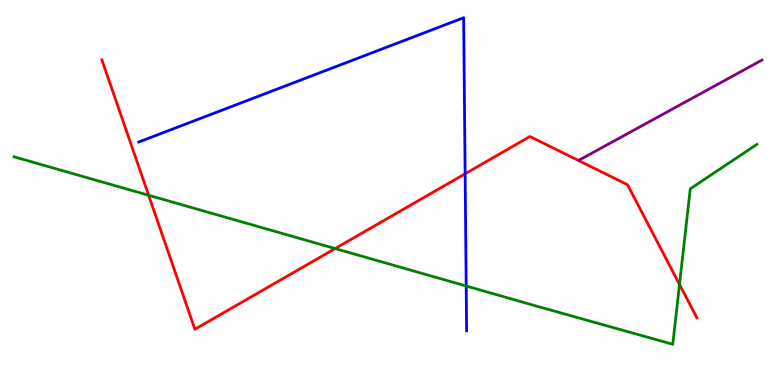[{'lines': ['blue', 'red'], 'intersections': [{'x': 6.0, 'y': 5.49}]}, {'lines': ['green', 'red'], 'intersections': [{'x': 1.92, 'y': 4.93}, {'x': 4.32, 'y': 3.54}, {'x': 8.77, 'y': 2.61}]}, {'lines': ['purple', 'red'], 'intersections': []}, {'lines': ['blue', 'green'], 'intersections': [{'x': 6.02, 'y': 2.57}]}, {'lines': ['blue', 'purple'], 'intersections': []}, {'lines': ['green', 'purple'], 'intersections': []}]